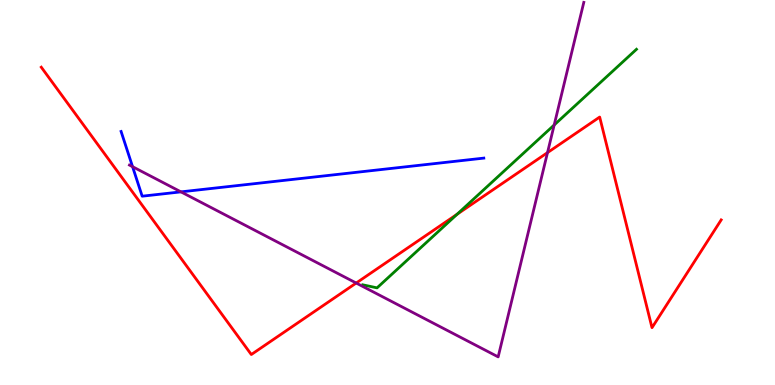[{'lines': ['blue', 'red'], 'intersections': []}, {'lines': ['green', 'red'], 'intersections': [{'x': 5.9, 'y': 4.44}]}, {'lines': ['purple', 'red'], 'intersections': [{'x': 4.6, 'y': 2.65}, {'x': 7.06, 'y': 6.04}]}, {'lines': ['blue', 'green'], 'intersections': []}, {'lines': ['blue', 'purple'], 'intersections': [{'x': 1.71, 'y': 5.67}, {'x': 2.33, 'y': 5.02}]}, {'lines': ['green', 'purple'], 'intersections': [{'x': 7.15, 'y': 6.75}]}]